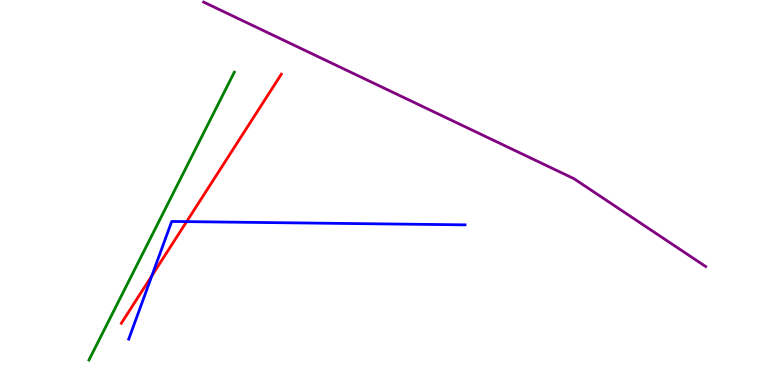[{'lines': ['blue', 'red'], 'intersections': [{'x': 1.96, 'y': 2.84}, {'x': 2.41, 'y': 4.24}]}, {'lines': ['green', 'red'], 'intersections': []}, {'lines': ['purple', 'red'], 'intersections': []}, {'lines': ['blue', 'green'], 'intersections': []}, {'lines': ['blue', 'purple'], 'intersections': []}, {'lines': ['green', 'purple'], 'intersections': []}]